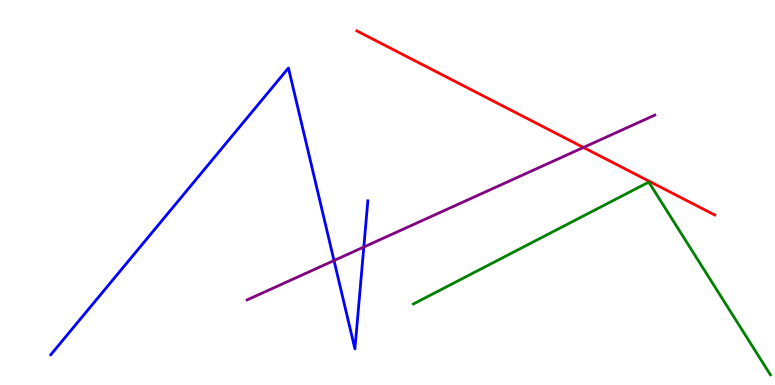[{'lines': ['blue', 'red'], 'intersections': []}, {'lines': ['green', 'red'], 'intersections': []}, {'lines': ['purple', 'red'], 'intersections': [{'x': 7.53, 'y': 6.17}]}, {'lines': ['blue', 'green'], 'intersections': []}, {'lines': ['blue', 'purple'], 'intersections': [{'x': 4.31, 'y': 3.23}, {'x': 4.69, 'y': 3.58}]}, {'lines': ['green', 'purple'], 'intersections': []}]